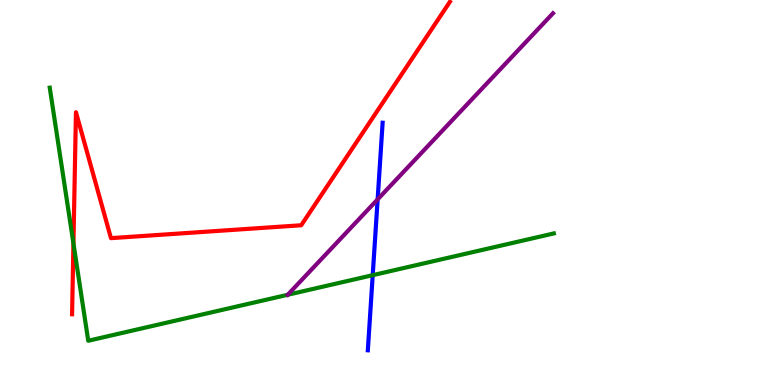[{'lines': ['blue', 'red'], 'intersections': []}, {'lines': ['green', 'red'], 'intersections': [{'x': 0.948, 'y': 3.68}]}, {'lines': ['purple', 'red'], 'intersections': []}, {'lines': ['blue', 'green'], 'intersections': [{'x': 4.81, 'y': 2.85}]}, {'lines': ['blue', 'purple'], 'intersections': [{'x': 4.87, 'y': 4.82}]}, {'lines': ['green', 'purple'], 'intersections': [{'x': 3.71, 'y': 2.34}]}]